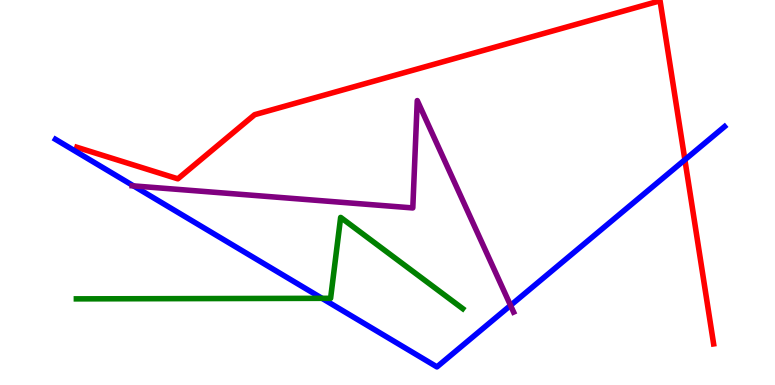[{'lines': ['blue', 'red'], 'intersections': [{'x': 8.84, 'y': 5.85}]}, {'lines': ['green', 'red'], 'intersections': []}, {'lines': ['purple', 'red'], 'intersections': []}, {'lines': ['blue', 'green'], 'intersections': [{'x': 4.15, 'y': 2.25}]}, {'lines': ['blue', 'purple'], 'intersections': [{'x': 1.72, 'y': 5.17}, {'x': 6.59, 'y': 2.07}]}, {'lines': ['green', 'purple'], 'intersections': []}]